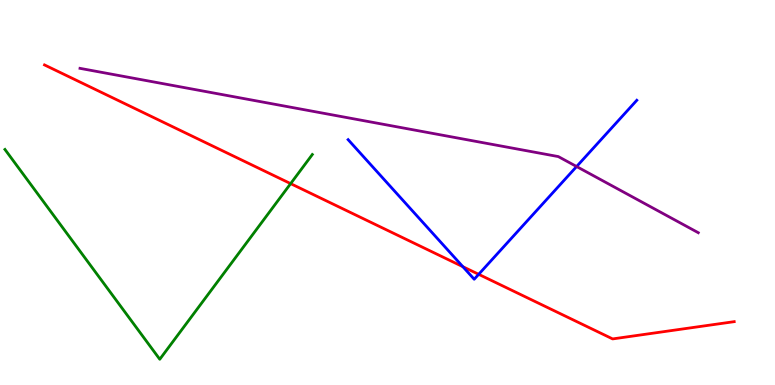[{'lines': ['blue', 'red'], 'intersections': [{'x': 5.97, 'y': 3.07}, {'x': 6.18, 'y': 2.87}]}, {'lines': ['green', 'red'], 'intersections': [{'x': 3.75, 'y': 5.23}]}, {'lines': ['purple', 'red'], 'intersections': []}, {'lines': ['blue', 'green'], 'intersections': []}, {'lines': ['blue', 'purple'], 'intersections': [{'x': 7.44, 'y': 5.67}]}, {'lines': ['green', 'purple'], 'intersections': []}]